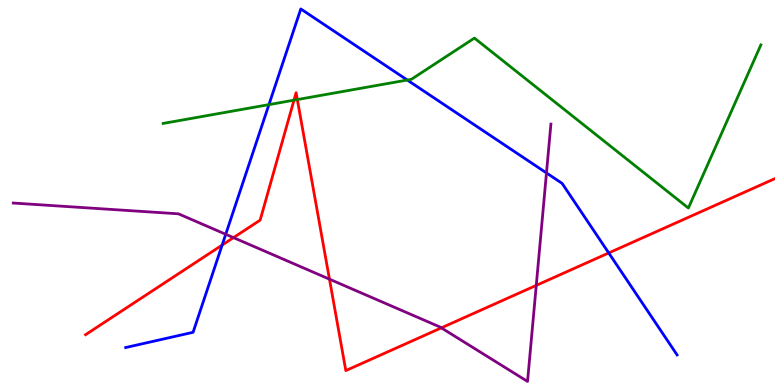[{'lines': ['blue', 'red'], 'intersections': [{'x': 2.87, 'y': 3.63}, {'x': 7.85, 'y': 3.43}]}, {'lines': ['green', 'red'], 'intersections': [{'x': 3.79, 'y': 7.4}, {'x': 3.84, 'y': 7.41}]}, {'lines': ['purple', 'red'], 'intersections': [{'x': 3.01, 'y': 3.83}, {'x': 4.25, 'y': 2.75}, {'x': 5.69, 'y': 1.48}, {'x': 6.92, 'y': 2.59}]}, {'lines': ['blue', 'green'], 'intersections': [{'x': 3.47, 'y': 7.28}, {'x': 5.26, 'y': 7.92}]}, {'lines': ['blue', 'purple'], 'intersections': [{'x': 2.91, 'y': 3.91}, {'x': 7.05, 'y': 5.51}]}, {'lines': ['green', 'purple'], 'intersections': []}]